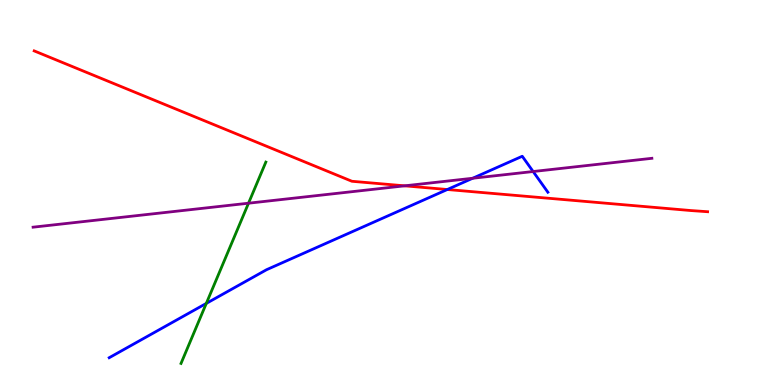[{'lines': ['blue', 'red'], 'intersections': [{'x': 5.77, 'y': 5.08}]}, {'lines': ['green', 'red'], 'intersections': []}, {'lines': ['purple', 'red'], 'intersections': [{'x': 5.22, 'y': 5.17}]}, {'lines': ['blue', 'green'], 'intersections': [{'x': 2.66, 'y': 2.12}]}, {'lines': ['blue', 'purple'], 'intersections': [{'x': 6.1, 'y': 5.37}, {'x': 6.88, 'y': 5.54}]}, {'lines': ['green', 'purple'], 'intersections': [{'x': 3.21, 'y': 4.72}]}]